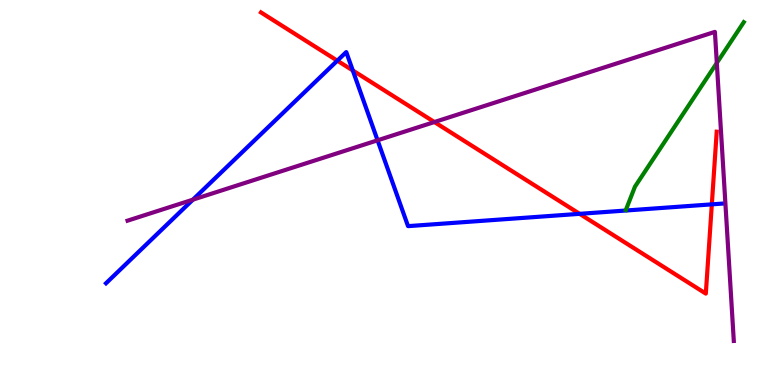[{'lines': ['blue', 'red'], 'intersections': [{'x': 4.35, 'y': 8.42}, {'x': 4.55, 'y': 8.17}, {'x': 7.48, 'y': 4.45}, {'x': 9.18, 'y': 4.69}]}, {'lines': ['green', 'red'], 'intersections': []}, {'lines': ['purple', 'red'], 'intersections': [{'x': 5.61, 'y': 6.83}]}, {'lines': ['blue', 'green'], 'intersections': []}, {'lines': ['blue', 'purple'], 'intersections': [{'x': 2.49, 'y': 4.81}, {'x': 4.87, 'y': 6.36}]}, {'lines': ['green', 'purple'], 'intersections': [{'x': 9.25, 'y': 8.36}]}]